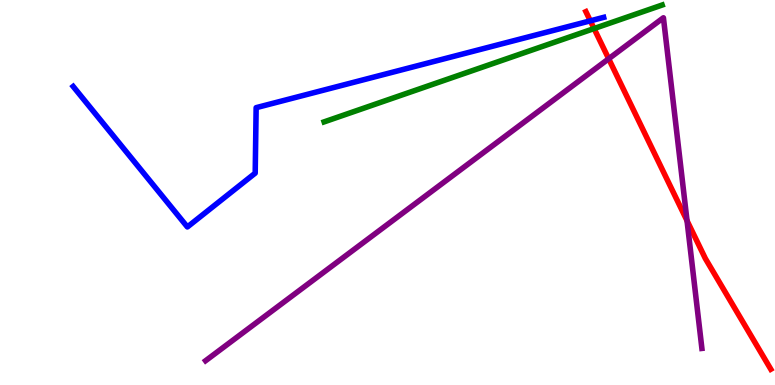[{'lines': ['blue', 'red'], 'intersections': [{'x': 7.62, 'y': 9.46}]}, {'lines': ['green', 'red'], 'intersections': [{'x': 7.67, 'y': 9.26}]}, {'lines': ['purple', 'red'], 'intersections': [{'x': 7.85, 'y': 8.47}, {'x': 8.86, 'y': 4.27}]}, {'lines': ['blue', 'green'], 'intersections': []}, {'lines': ['blue', 'purple'], 'intersections': []}, {'lines': ['green', 'purple'], 'intersections': []}]